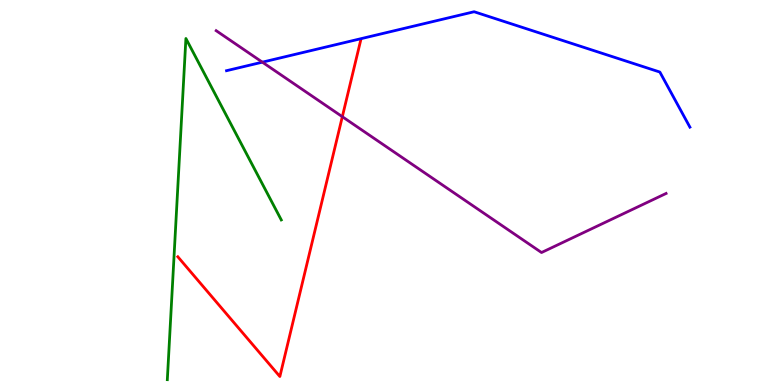[{'lines': ['blue', 'red'], 'intersections': []}, {'lines': ['green', 'red'], 'intersections': []}, {'lines': ['purple', 'red'], 'intersections': [{'x': 4.42, 'y': 6.97}]}, {'lines': ['blue', 'green'], 'intersections': []}, {'lines': ['blue', 'purple'], 'intersections': [{'x': 3.39, 'y': 8.39}]}, {'lines': ['green', 'purple'], 'intersections': []}]